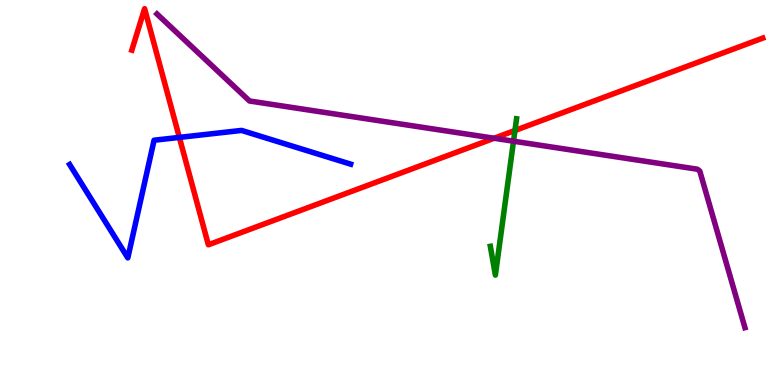[{'lines': ['blue', 'red'], 'intersections': [{'x': 2.31, 'y': 6.43}]}, {'lines': ['green', 'red'], 'intersections': [{'x': 6.64, 'y': 6.61}]}, {'lines': ['purple', 'red'], 'intersections': [{'x': 6.38, 'y': 6.41}]}, {'lines': ['blue', 'green'], 'intersections': []}, {'lines': ['blue', 'purple'], 'intersections': []}, {'lines': ['green', 'purple'], 'intersections': [{'x': 6.63, 'y': 6.33}]}]